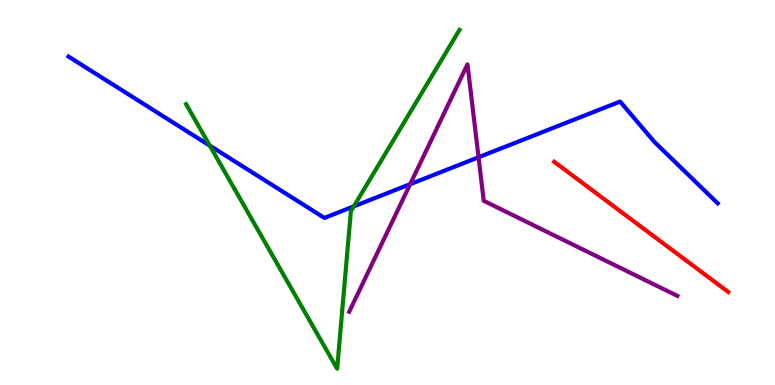[{'lines': ['blue', 'red'], 'intersections': []}, {'lines': ['green', 'red'], 'intersections': []}, {'lines': ['purple', 'red'], 'intersections': []}, {'lines': ['blue', 'green'], 'intersections': [{'x': 2.71, 'y': 6.22}, {'x': 4.57, 'y': 4.64}]}, {'lines': ['blue', 'purple'], 'intersections': [{'x': 5.29, 'y': 5.22}, {'x': 6.17, 'y': 5.92}]}, {'lines': ['green', 'purple'], 'intersections': []}]